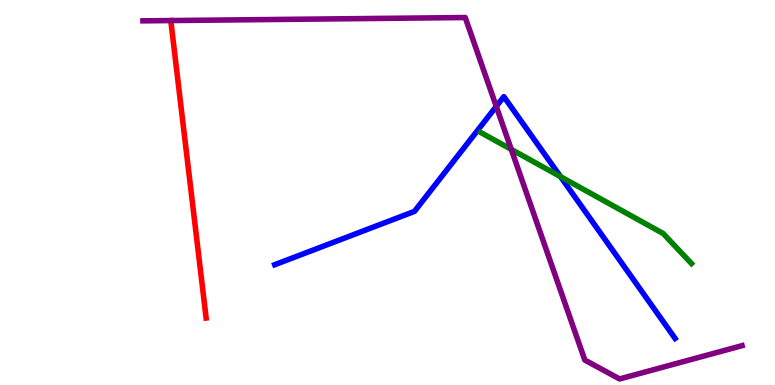[{'lines': ['blue', 'red'], 'intersections': []}, {'lines': ['green', 'red'], 'intersections': []}, {'lines': ['purple', 'red'], 'intersections': []}, {'lines': ['blue', 'green'], 'intersections': [{'x': 7.23, 'y': 5.41}]}, {'lines': ['blue', 'purple'], 'intersections': [{'x': 6.4, 'y': 7.24}]}, {'lines': ['green', 'purple'], 'intersections': [{'x': 6.6, 'y': 6.12}]}]